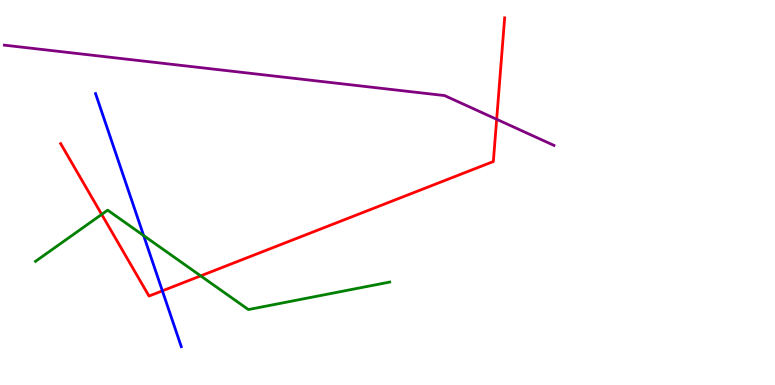[{'lines': ['blue', 'red'], 'intersections': [{'x': 2.1, 'y': 2.45}]}, {'lines': ['green', 'red'], 'intersections': [{'x': 1.31, 'y': 4.43}, {'x': 2.59, 'y': 2.83}]}, {'lines': ['purple', 'red'], 'intersections': [{'x': 6.41, 'y': 6.9}]}, {'lines': ['blue', 'green'], 'intersections': [{'x': 1.85, 'y': 3.88}]}, {'lines': ['blue', 'purple'], 'intersections': []}, {'lines': ['green', 'purple'], 'intersections': []}]